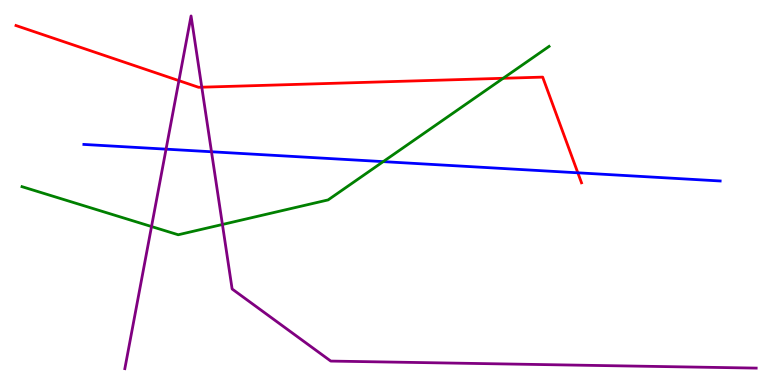[{'lines': ['blue', 'red'], 'intersections': [{'x': 7.46, 'y': 5.51}]}, {'lines': ['green', 'red'], 'intersections': [{'x': 6.49, 'y': 7.97}]}, {'lines': ['purple', 'red'], 'intersections': [{'x': 2.31, 'y': 7.91}, {'x': 2.6, 'y': 7.74}]}, {'lines': ['blue', 'green'], 'intersections': [{'x': 4.94, 'y': 5.8}]}, {'lines': ['blue', 'purple'], 'intersections': [{'x': 2.14, 'y': 6.13}, {'x': 2.73, 'y': 6.06}]}, {'lines': ['green', 'purple'], 'intersections': [{'x': 1.96, 'y': 4.12}, {'x': 2.87, 'y': 4.17}]}]